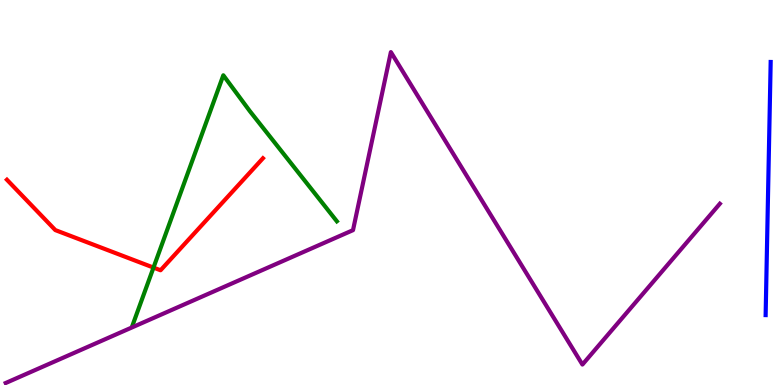[{'lines': ['blue', 'red'], 'intersections': []}, {'lines': ['green', 'red'], 'intersections': [{'x': 1.98, 'y': 3.05}]}, {'lines': ['purple', 'red'], 'intersections': []}, {'lines': ['blue', 'green'], 'intersections': []}, {'lines': ['blue', 'purple'], 'intersections': []}, {'lines': ['green', 'purple'], 'intersections': []}]